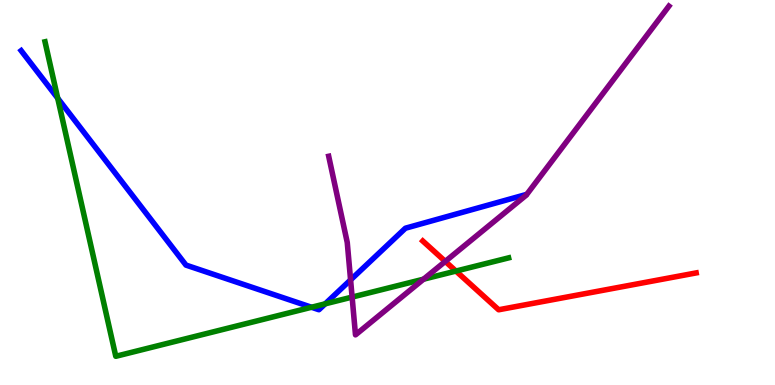[{'lines': ['blue', 'red'], 'intersections': []}, {'lines': ['green', 'red'], 'intersections': [{'x': 5.88, 'y': 2.96}]}, {'lines': ['purple', 'red'], 'intersections': [{'x': 5.75, 'y': 3.21}]}, {'lines': ['blue', 'green'], 'intersections': [{'x': 0.745, 'y': 7.45}, {'x': 4.02, 'y': 2.02}, {'x': 4.2, 'y': 2.11}]}, {'lines': ['blue', 'purple'], 'intersections': [{'x': 4.52, 'y': 2.73}]}, {'lines': ['green', 'purple'], 'intersections': [{'x': 4.54, 'y': 2.28}, {'x': 5.47, 'y': 2.75}]}]